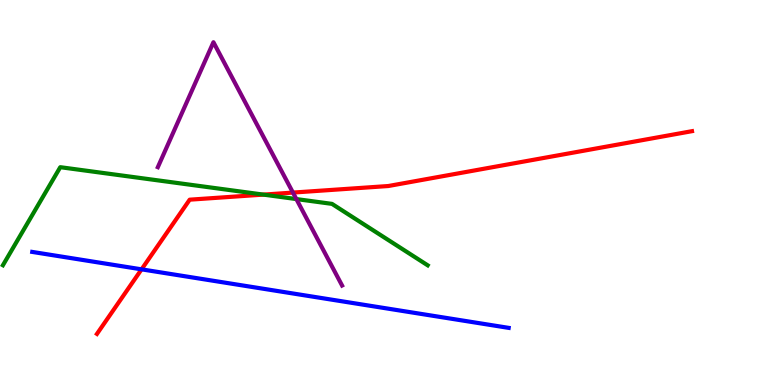[{'lines': ['blue', 'red'], 'intersections': [{'x': 1.83, 'y': 3.0}]}, {'lines': ['green', 'red'], 'intersections': [{'x': 3.4, 'y': 4.95}]}, {'lines': ['purple', 'red'], 'intersections': [{'x': 3.78, 'y': 5.0}]}, {'lines': ['blue', 'green'], 'intersections': []}, {'lines': ['blue', 'purple'], 'intersections': []}, {'lines': ['green', 'purple'], 'intersections': [{'x': 3.82, 'y': 4.83}]}]